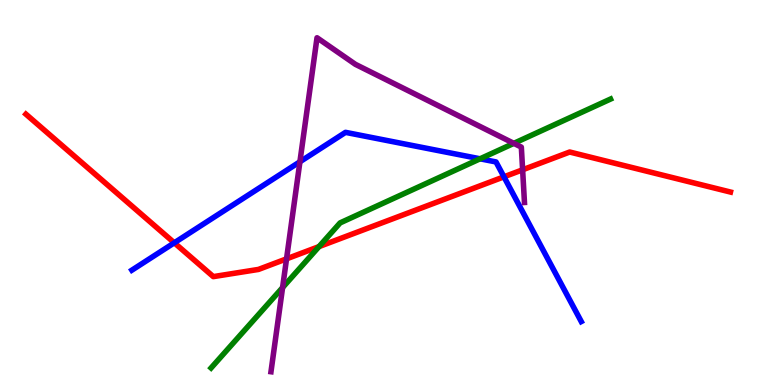[{'lines': ['blue', 'red'], 'intersections': [{'x': 2.25, 'y': 3.69}, {'x': 6.5, 'y': 5.41}]}, {'lines': ['green', 'red'], 'intersections': [{'x': 4.12, 'y': 3.6}]}, {'lines': ['purple', 'red'], 'intersections': [{'x': 3.7, 'y': 3.28}, {'x': 6.74, 'y': 5.59}]}, {'lines': ['blue', 'green'], 'intersections': [{'x': 6.19, 'y': 5.88}]}, {'lines': ['blue', 'purple'], 'intersections': [{'x': 3.87, 'y': 5.8}]}, {'lines': ['green', 'purple'], 'intersections': [{'x': 3.65, 'y': 2.53}, {'x': 6.63, 'y': 6.28}]}]